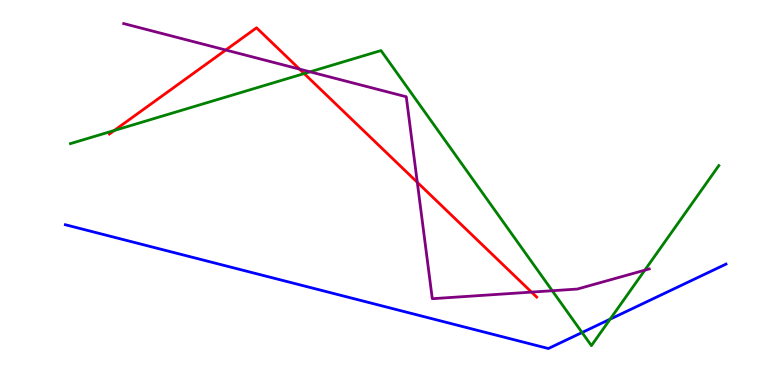[{'lines': ['blue', 'red'], 'intersections': []}, {'lines': ['green', 'red'], 'intersections': [{'x': 1.47, 'y': 6.61}, {'x': 3.92, 'y': 8.09}]}, {'lines': ['purple', 'red'], 'intersections': [{'x': 2.91, 'y': 8.7}, {'x': 3.86, 'y': 8.2}, {'x': 5.38, 'y': 5.26}, {'x': 6.86, 'y': 2.41}]}, {'lines': ['blue', 'green'], 'intersections': [{'x': 7.51, 'y': 1.36}, {'x': 7.87, 'y': 1.71}]}, {'lines': ['blue', 'purple'], 'intersections': []}, {'lines': ['green', 'purple'], 'intersections': [{'x': 4.0, 'y': 8.13}, {'x': 7.13, 'y': 2.45}, {'x': 8.32, 'y': 2.98}]}]